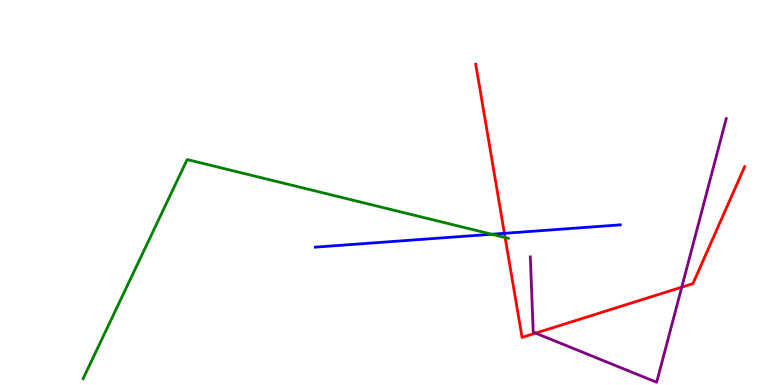[{'lines': ['blue', 'red'], 'intersections': [{'x': 6.51, 'y': 3.94}]}, {'lines': ['green', 'red'], 'intersections': [{'x': 6.52, 'y': 3.83}]}, {'lines': ['purple', 'red'], 'intersections': [{'x': 6.91, 'y': 1.35}, {'x': 8.8, 'y': 2.54}]}, {'lines': ['blue', 'green'], 'intersections': [{'x': 6.35, 'y': 3.92}]}, {'lines': ['blue', 'purple'], 'intersections': []}, {'lines': ['green', 'purple'], 'intersections': []}]